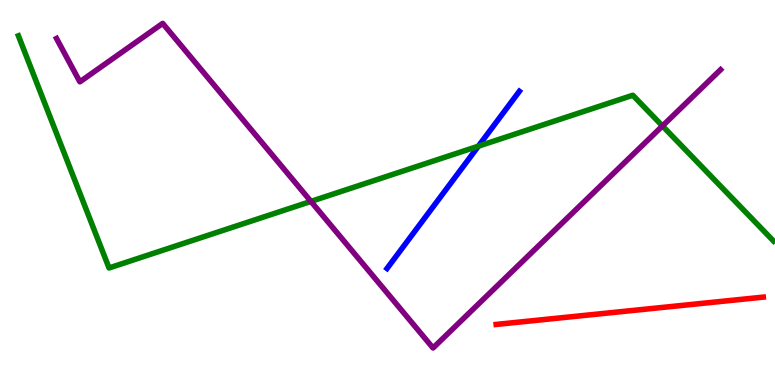[{'lines': ['blue', 'red'], 'intersections': []}, {'lines': ['green', 'red'], 'intersections': []}, {'lines': ['purple', 'red'], 'intersections': []}, {'lines': ['blue', 'green'], 'intersections': [{'x': 6.17, 'y': 6.2}]}, {'lines': ['blue', 'purple'], 'intersections': []}, {'lines': ['green', 'purple'], 'intersections': [{'x': 4.01, 'y': 4.77}, {'x': 8.55, 'y': 6.73}]}]